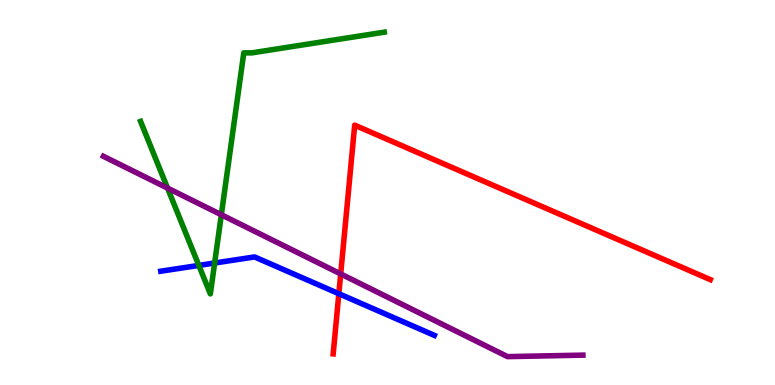[{'lines': ['blue', 'red'], 'intersections': [{'x': 4.37, 'y': 2.37}]}, {'lines': ['green', 'red'], 'intersections': []}, {'lines': ['purple', 'red'], 'intersections': [{'x': 4.4, 'y': 2.88}]}, {'lines': ['blue', 'green'], 'intersections': [{'x': 2.57, 'y': 3.11}, {'x': 2.77, 'y': 3.17}]}, {'lines': ['blue', 'purple'], 'intersections': []}, {'lines': ['green', 'purple'], 'intersections': [{'x': 2.16, 'y': 5.11}, {'x': 2.86, 'y': 4.42}]}]